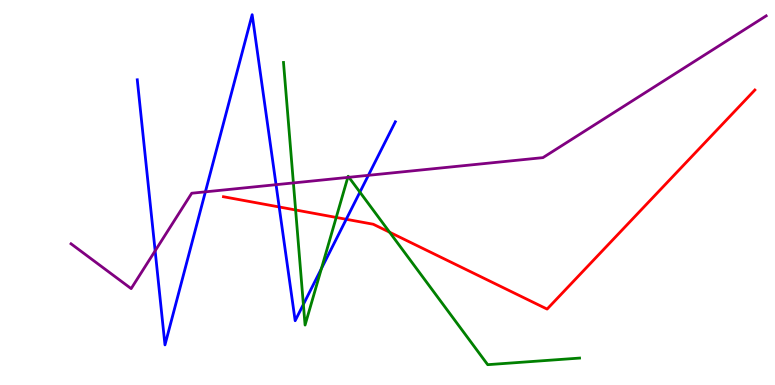[{'lines': ['blue', 'red'], 'intersections': [{'x': 3.6, 'y': 4.62}, {'x': 4.47, 'y': 4.3}]}, {'lines': ['green', 'red'], 'intersections': [{'x': 3.81, 'y': 4.55}, {'x': 4.34, 'y': 4.35}, {'x': 5.03, 'y': 3.97}]}, {'lines': ['purple', 'red'], 'intersections': []}, {'lines': ['blue', 'green'], 'intersections': [{'x': 3.91, 'y': 2.09}, {'x': 4.15, 'y': 3.02}, {'x': 4.64, 'y': 5.01}]}, {'lines': ['blue', 'purple'], 'intersections': [{'x': 2.0, 'y': 3.48}, {'x': 2.65, 'y': 5.02}, {'x': 3.56, 'y': 5.2}, {'x': 4.75, 'y': 5.45}]}, {'lines': ['green', 'purple'], 'intersections': [{'x': 3.79, 'y': 5.25}, {'x': 4.49, 'y': 5.39}, {'x': 4.5, 'y': 5.39}]}]